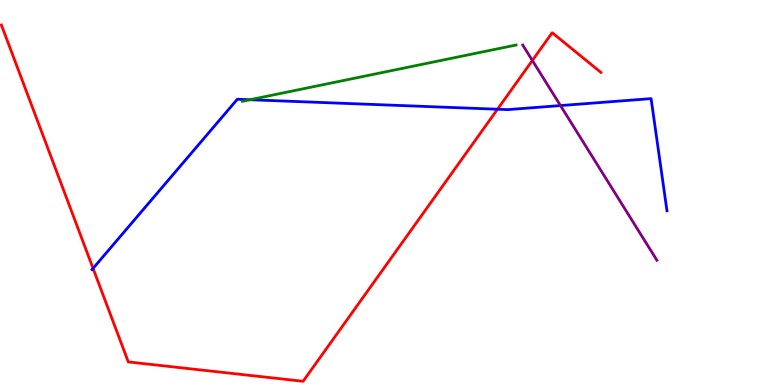[{'lines': ['blue', 'red'], 'intersections': [{'x': 1.2, 'y': 3.03}, {'x': 6.42, 'y': 7.16}]}, {'lines': ['green', 'red'], 'intersections': []}, {'lines': ['purple', 'red'], 'intersections': [{'x': 6.87, 'y': 8.43}]}, {'lines': ['blue', 'green'], 'intersections': [{'x': 3.23, 'y': 7.41}]}, {'lines': ['blue', 'purple'], 'intersections': [{'x': 7.23, 'y': 7.26}]}, {'lines': ['green', 'purple'], 'intersections': []}]